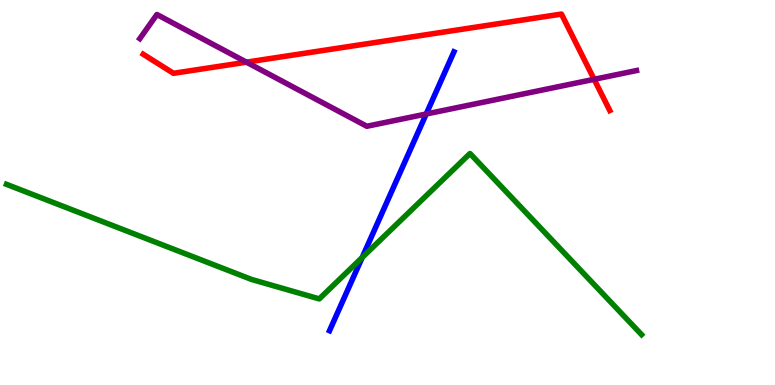[{'lines': ['blue', 'red'], 'intersections': []}, {'lines': ['green', 'red'], 'intersections': []}, {'lines': ['purple', 'red'], 'intersections': [{'x': 3.18, 'y': 8.39}, {'x': 7.67, 'y': 7.94}]}, {'lines': ['blue', 'green'], 'intersections': [{'x': 4.67, 'y': 3.31}]}, {'lines': ['blue', 'purple'], 'intersections': [{'x': 5.5, 'y': 7.04}]}, {'lines': ['green', 'purple'], 'intersections': []}]